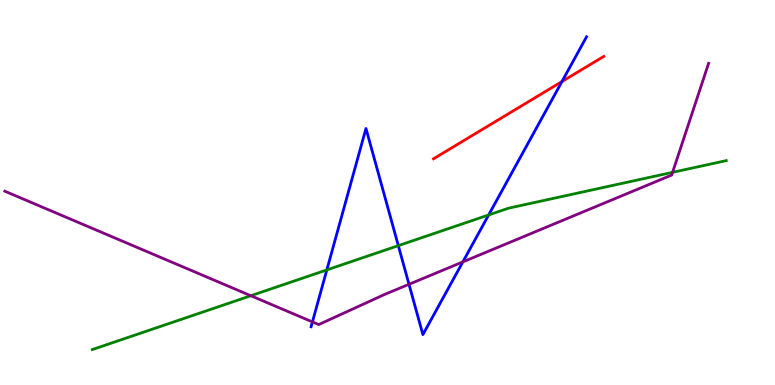[{'lines': ['blue', 'red'], 'intersections': [{'x': 7.25, 'y': 7.88}]}, {'lines': ['green', 'red'], 'intersections': []}, {'lines': ['purple', 'red'], 'intersections': []}, {'lines': ['blue', 'green'], 'intersections': [{'x': 4.22, 'y': 2.99}, {'x': 5.14, 'y': 3.62}, {'x': 6.31, 'y': 4.42}]}, {'lines': ['blue', 'purple'], 'intersections': [{'x': 4.03, 'y': 1.64}, {'x': 5.28, 'y': 2.62}, {'x': 5.97, 'y': 3.2}]}, {'lines': ['green', 'purple'], 'intersections': [{'x': 3.24, 'y': 2.32}, {'x': 8.68, 'y': 5.52}]}]